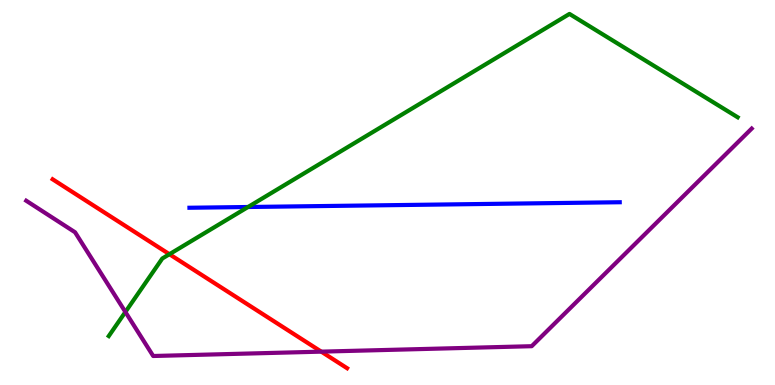[{'lines': ['blue', 'red'], 'intersections': []}, {'lines': ['green', 'red'], 'intersections': [{'x': 2.19, 'y': 3.4}]}, {'lines': ['purple', 'red'], 'intersections': [{'x': 4.15, 'y': 0.866}]}, {'lines': ['blue', 'green'], 'intersections': [{'x': 3.2, 'y': 4.62}]}, {'lines': ['blue', 'purple'], 'intersections': []}, {'lines': ['green', 'purple'], 'intersections': [{'x': 1.62, 'y': 1.9}]}]